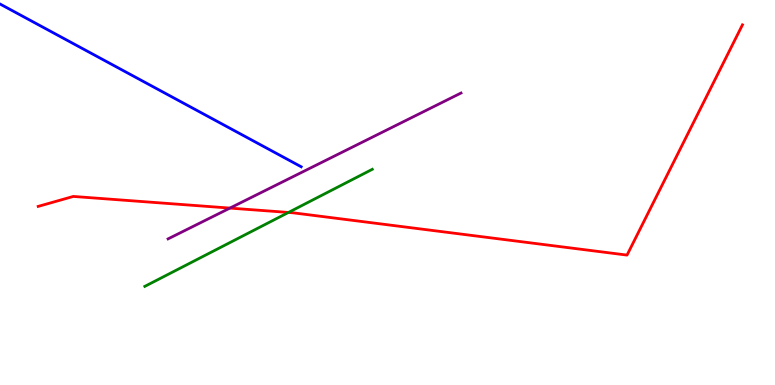[{'lines': ['blue', 'red'], 'intersections': []}, {'lines': ['green', 'red'], 'intersections': [{'x': 3.72, 'y': 4.48}]}, {'lines': ['purple', 'red'], 'intersections': [{'x': 2.97, 'y': 4.59}]}, {'lines': ['blue', 'green'], 'intersections': []}, {'lines': ['blue', 'purple'], 'intersections': []}, {'lines': ['green', 'purple'], 'intersections': []}]